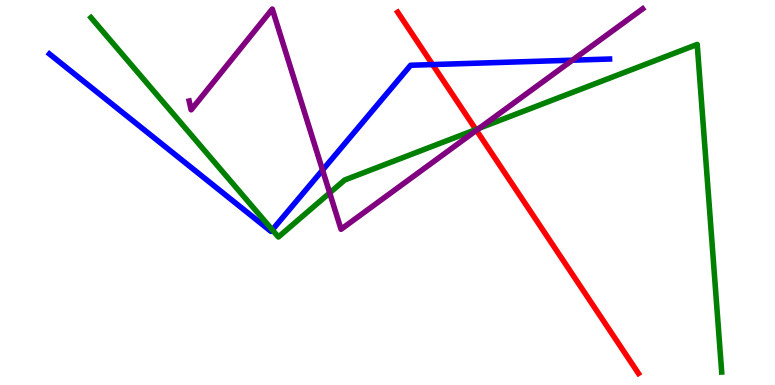[{'lines': ['blue', 'red'], 'intersections': [{'x': 5.58, 'y': 8.32}]}, {'lines': ['green', 'red'], 'intersections': [{'x': 6.14, 'y': 6.64}]}, {'lines': ['purple', 'red'], 'intersections': [{'x': 6.15, 'y': 6.61}]}, {'lines': ['blue', 'green'], 'intersections': [{'x': 3.51, 'y': 4.03}]}, {'lines': ['blue', 'purple'], 'intersections': [{'x': 4.16, 'y': 5.58}, {'x': 7.39, 'y': 8.44}]}, {'lines': ['green', 'purple'], 'intersections': [{'x': 4.25, 'y': 4.99}, {'x': 6.18, 'y': 6.67}]}]